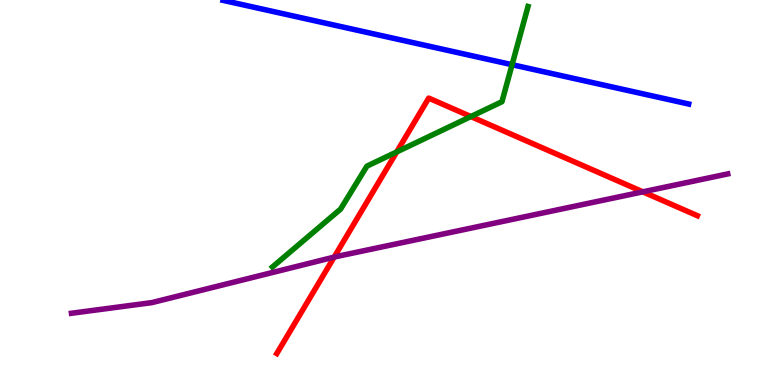[{'lines': ['blue', 'red'], 'intersections': []}, {'lines': ['green', 'red'], 'intersections': [{'x': 5.12, 'y': 6.05}, {'x': 6.08, 'y': 6.97}]}, {'lines': ['purple', 'red'], 'intersections': [{'x': 4.31, 'y': 3.32}, {'x': 8.29, 'y': 5.02}]}, {'lines': ['blue', 'green'], 'intersections': [{'x': 6.61, 'y': 8.32}]}, {'lines': ['blue', 'purple'], 'intersections': []}, {'lines': ['green', 'purple'], 'intersections': []}]